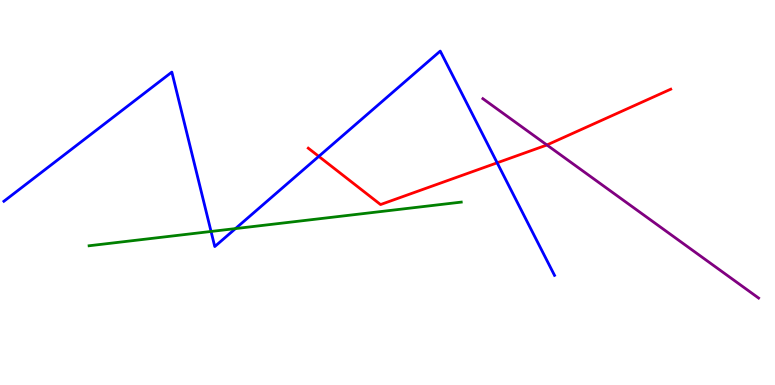[{'lines': ['blue', 'red'], 'intersections': [{'x': 4.11, 'y': 5.94}, {'x': 6.42, 'y': 5.77}]}, {'lines': ['green', 'red'], 'intersections': []}, {'lines': ['purple', 'red'], 'intersections': [{'x': 7.06, 'y': 6.23}]}, {'lines': ['blue', 'green'], 'intersections': [{'x': 2.72, 'y': 3.99}, {'x': 3.04, 'y': 4.06}]}, {'lines': ['blue', 'purple'], 'intersections': []}, {'lines': ['green', 'purple'], 'intersections': []}]